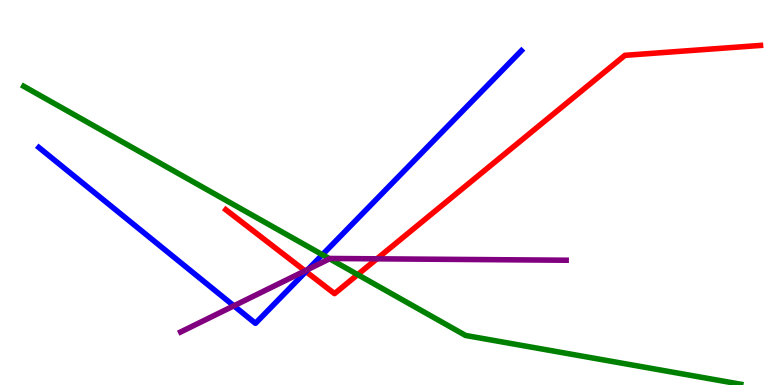[{'lines': ['blue', 'red'], 'intersections': [{'x': 3.95, 'y': 2.95}]}, {'lines': ['green', 'red'], 'intersections': [{'x': 4.62, 'y': 2.87}]}, {'lines': ['purple', 'red'], 'intersections': [{'x': 3.94, 'y': 2.96}, {'x': 4.86, 'y': 3.28}]}, {'lines': ['blue', 'green'], 'intersections': [{'x': 4.16, 'y': 3.38}]}, {'lines': ['blue', 'purple'], 'intersections': [{'x': 3.02, 'y': 2.06}, {'x': 3.98, 'y': 3.0}]}, {'lines': ['green', 'purple'], 'intersections': [{'x': 4.25, 'y': 3.28}]}]